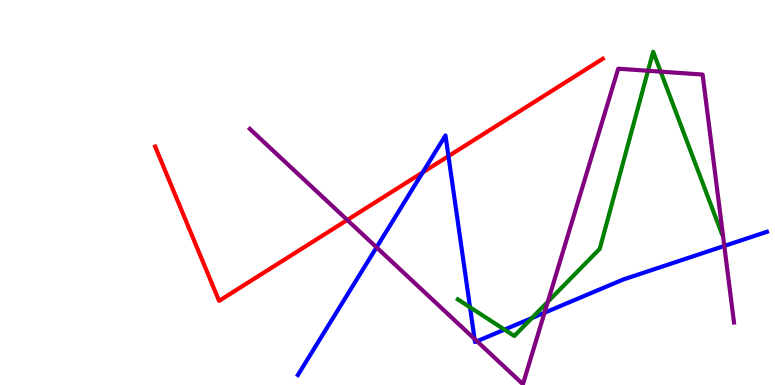[{'lines': ['blue', 'red'], 'intersections': [{'x': 5.45, 'y': 5.52}, {'x': 5.79, 'y': 5.94}]}, {'lines': ['green', 'red'], 'intersections': []}, {'lines': ['purple', 'red'], 'intersections': [{'x': 4.48, 'y': 4.29}]}, {'lines': ['blue', 'green'], 'intersections': [{'x': 6.07, 'y': 2.02}, {'x': 6.51, 'y': 1.44}, {'x': 6.86, 'y': 1.74}]}, {'lines': ['blue', 'purple'], 'intersections': [{'x': 4.86, 'y': 3.58}, {'x': 6.12, 'y': 1.2}, {'x': 6.15, 'y': 1.14}, {'x': 7.03, 'y': 1.88}, {'x': 9.35, 'y': 3.61}]}, {'lines': ['green', 'purple'], 'intersections': [{'x': 7.07, 'y': 2.16}, {'x': 8.36, 'y': 8.16}, {'x': 8.52, 'y': 8.14}]}]